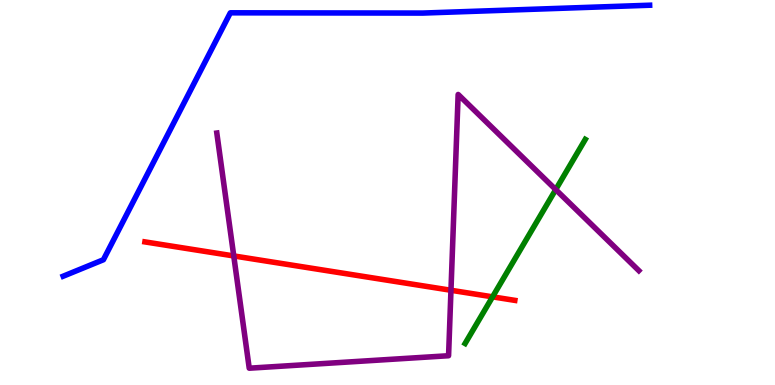[{'lines': ['blue', 'red'], 'intersections': []}, {'lines': ['green', 'red'], 'intersections': [{'x': 6.36, 'y': 2.29}]}, {'lines': ['purple', 'red'], 'intersections': [{'x': 3.02, 'y': 3.35}, {'x': 5.82, 'y': 2.46}]}, {'lines': ['blue', 'green'], 'intersections': []}, {'lines': ['blue', 'purple'], 'intersections': []}, {'lines': ['green', 'purple'], 'intersections': [{'x': 7.17, 'y': 5.08}]}]